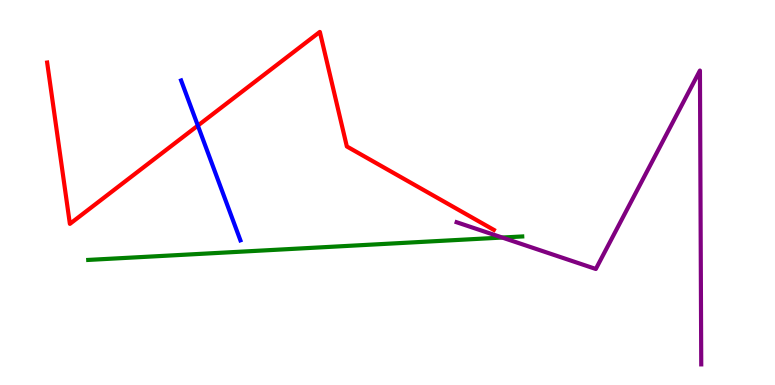[{'lines': ['blue', 'red'], 'intersections': [{'x': 2.55, 'y': 6.74}]}, {'lines': ['green', 'red'], 'intersections': []}, {'lines': ['purple', 'red'], 'intersections': []}, {'lines': ['blue', 'green'], 'intersections': []}, {'lines': ['blue', 'purple'], 'intersections': []}, {'lines': ['green', 'purple'], 'intersections': [{'x': 6.48, 'y': 3.83}]}]